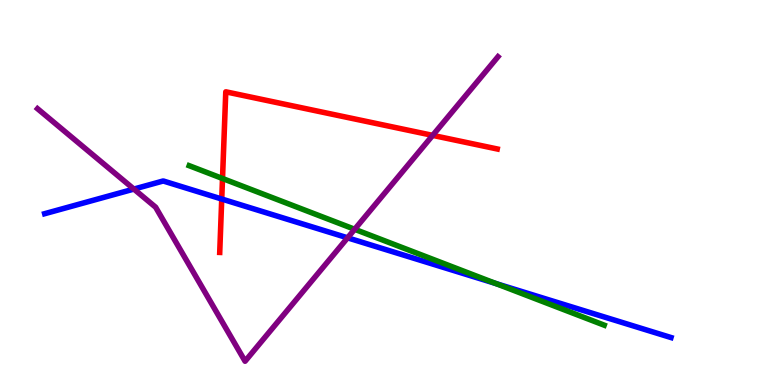[{'lines': ['blue', 'red'], 'intersections': [{'x': 2.86, 'y': 4.83}]}, {'lines': ['green', 'red'], 'intersections': [{'x': 2.87, 'y': 5.36}]}, {'lines': ['purple', 'red'], 'intersections': [{'x': 5.58, 'y': 6.48}]}, {'lines': ['blue', 'green'], 'intersections': [{'x': 6.4, 'y': 2.64}]}, {'lines': ['blue', 'purple'], 'intersections': [{'x': 1.73, 'y': 5.09}, {'x': 4.48, 'y': 3.82}]}, {'lines': ['green', 'purple'], 'intersections': [{'x': 4.58, 'y': 4.04}]}]